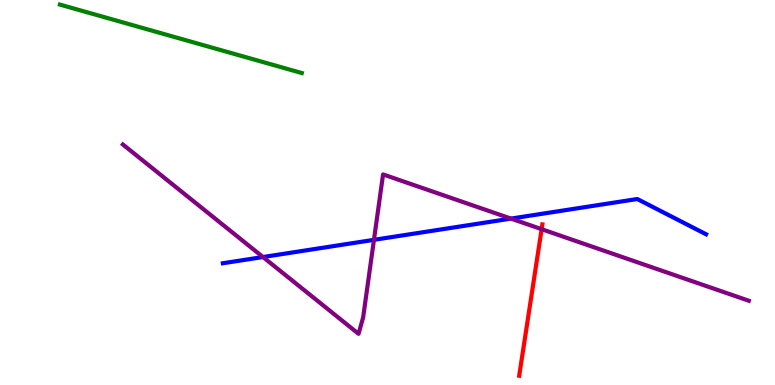[{'lines': ['blue', 'red'], 'intersections': []}, {'lines': ['green', 'red'], 'intersections': []}, {'lines': ['purple', 'red'], 'intersections': [{'x': 6.99, 'y': 4.05}]}, {'lines': ['blue', 'green'], 'intersections': []}, {'lines': ['blue', 'purple'], 'intersections': [{'x': 3.39, 'y': 3.32}, {'x': 4.83, 'y': 3.77}, {'x': 6.59, 'y': 4.32}]}, {'lines': ['green', 'purple'], 'intersections': []}]